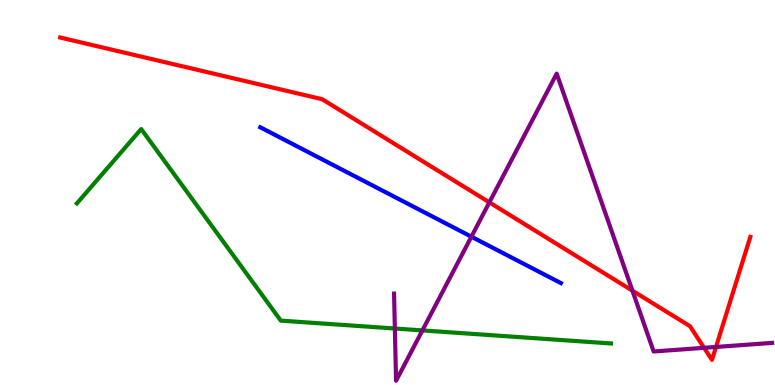[{'lines': ['blue', 'red'], 'intersections': []}, {'lines': ['green', 'red'], 'intersections': []}, {'lines': ['purple', 'red'], 'intersections': [{'x': 6.31, 'y': 4.74}, {'x': 8.16, 'y': 2.45}, {'x': 9.08, 'y': 0.966}, {'x': 9.24, 'y': 0.988}]}, {'lines': ['blue', 'green'], 'intersections': []}, {'lines': ['blue', 'purple'], 'intersections': [{'x': 6.08, 'y': 3.85}]}, {'lines': ['green', 'purple'], 'intersections': [{'x': 5.09, 'y': 1.47}, {'x': 5.45, 'y': 1.42}]}]